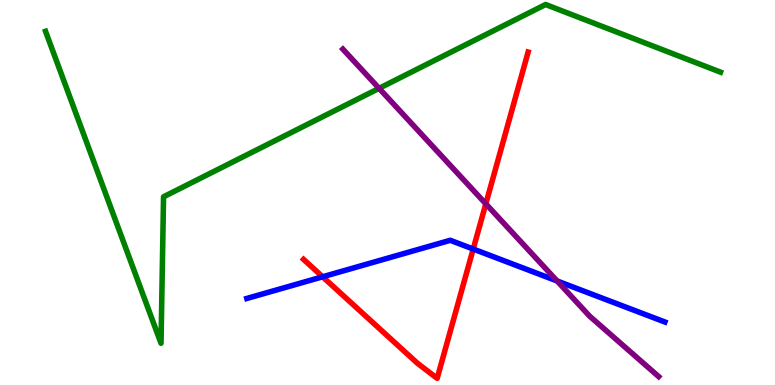[{'lines': ['blue', 'red'], 'intersections': [{'x': 4.16, 'y': 2.81}, {'x': 6.11, 'y': 3.53}]}, {'lines': ['green', 'red'], 'intersections': []}, {'lines': ['purple', 'red'], 'intersections': [{'x': 6.27, 'y': 4.71}]}, {'lines': ['blue', 'green'], 'intersections': []}, {'lines': ['blue', 'purple'], 'intersections': [{'x': 7.19, 'y': 2.7}]}, {'lines': ['green', 'purple'], 'intersections': [{'x': 4.89, 'y': 7.71}]}]